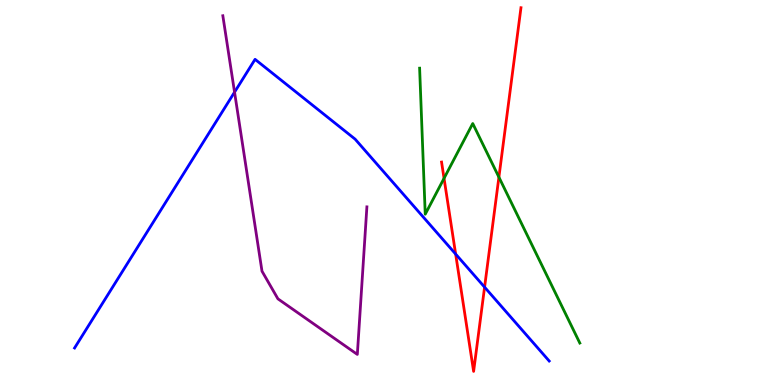[{'lines': ['blue', 'red'], 'intersections': [{'x': 5.88, 'y': 3.4}, {'x': 6.25, 'y': 2.54}]}, {'lines': ['green', 'red'], 'intersections': [{'x': 5.73, 'y': 5.37}, {'x': 6.44, 'y': 5.4}]}, {'lines': ['purple', 'red'], 'intersections': []}, {'lines': ['blue', 'green'], 'intersections': []}, {'lines': ['blue', 'purple'], 'intersections': [{'x': 3.03, 'y': 7.61}]}, {'lines': ['green', 'purple'], 'intersections': []}]